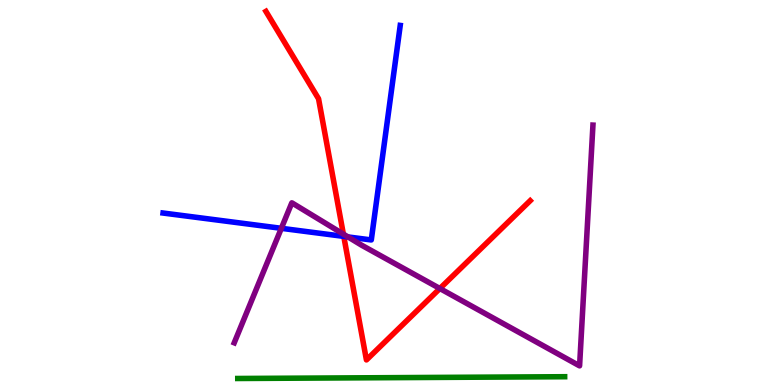[{'lines': ['blue', 'red'], 'intersections': [{'x': 4.44, 'y': 3.86}]}, {'lines': ['green', 'red'], 'intersections': []}, {'lines': ['purple', 'red'], 'intersections': [{'x': 4.43, 'y': 3.92}, {'x': 5.68, 'y': 2.51}]}, {'lines': ['blue', 'green'], 'intersections': []}, {'lines': ['blue', 'purple'], 'intersections': [{'x': 3.63, 'y': 4.07}, {'x': 4.49, 'y': 3.85}]}, {'lines': ['green', 'purple'], 'intersections': []}]